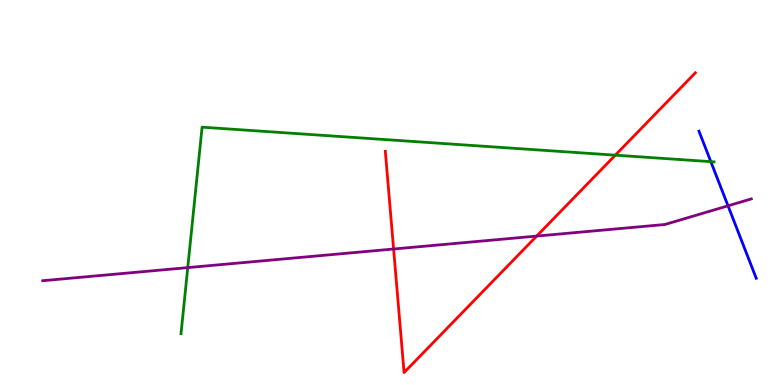[{'lines': ['blue', 'red'], 'intersections': []}, {'lines': ['green', 'red'], 'intersections': [{'x': 7.94, 'y': 5.97}]}, {'lines': ['purple', 'red'], 'intersections': [{'x': 5.08, 'y': 3.53}, {'x': 6.93, 'y': 3.87}]}, {'lines': ['blue', 'green'], 'intersections': [{'x': 9.17, 'y': 5.8}]}, {'lines': ['blue', 'purple'], 'intersections': [{'x': 9.39, 'y': 4.65}]}, {'lines': ['green', 'purple'], 'intersections': [{'x': 2.42, 'y': 3.05}]}]